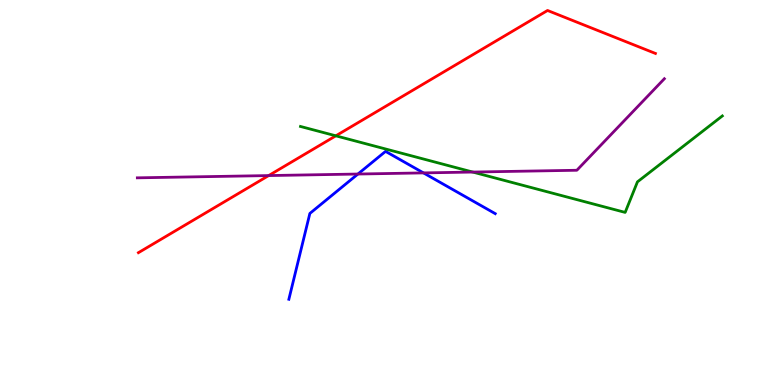[{'lines': ['blue', 'red'], 'intersections': []}, {'lines': ['green', 'red'], 'intersections': [{'x': 4.33, 'y': 6.47}]}, {'lines': ['purple', 'red'], 'intersections': [{'x': 3.47, 'y': 5.44}]}, {'lines': ['blue', 'green'], 'intersections': []}, {'lines': ['blue', 'purple'], 'intersections': [{'x': 4.62, 'y': 5.48}, {'x': 5.46, 'y': 5.51}]}, {'lines': ['green', 'purple'], 'intersections': [{'x': 6.1, 'y': 5.53}]}]